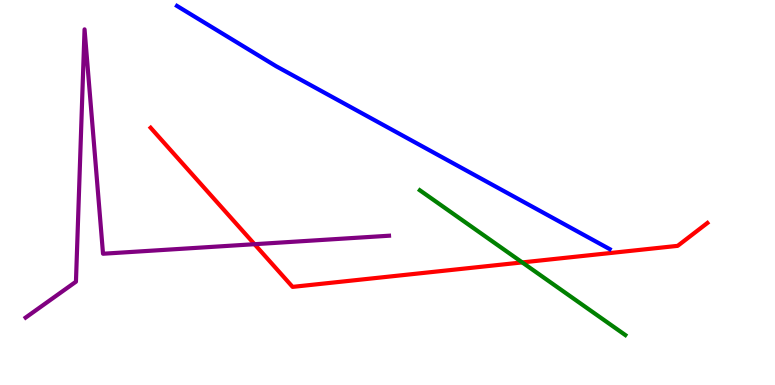[{'lines': ['blue', 'red'], 'intersections': []}, {'lines': ['green', 'red'], 'intersections': [{'x': 6.74, 'y': 3.18}]}, {'lines': ['purple', 'red'], 'intersections': [{'x': 3.28, 'y': 3.66}]}, {'lines': ['blue', 'green'], 'intersections': []}, {'lines': ['blue', 'purple'], 'intersections': []}, {'lines': ['green', 'purple'], 'intersections': []}]